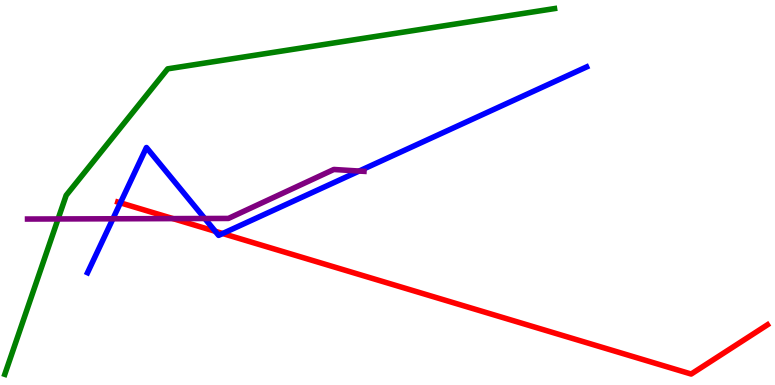[{'lines': ['blue', 'red'], 'intersections': [{'x': 1.55, 'y': 4.73}, {'x': 2.78, 'y': 3.99}, {'x': 2.87, 'y': 3.93}]}, {'lines': ['green', 'red'], 'intersections': []}, {'lines': ['purple', 'red'], 'intersections': [{'x': 2.23, 'y': 4.32}]}, {'lines': ['blue', 'green'], 'intersections': []}, {'lines': ['blue', 'purple'], 'intersections': [{'x': 1.46, 'y': 4.32}, {'x': 2.64, 'y': 4.32}, {'x': 4.63, 'y': 5.56}]}, {'lines': ['green', 'purple'], 'intersections': [{'x': 0.749, 'y': 4.31}]}]